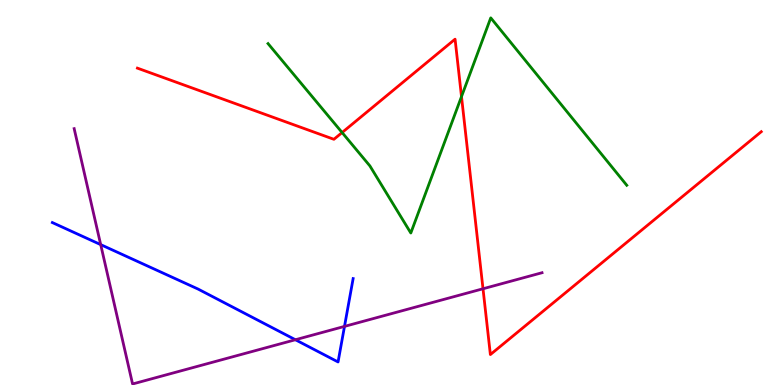[{'lines': ['blue', 'red'], 'intersections': []}, {'lines': ['green', 'red'], 'intersections': [{'x': 4.41, 'y': 6.56}, {'x': 5.95, 'y': 7.49}]}, {'lines': ['purple', 'red'], 'intersections': [{'x': 6.23, 'y': 2.5}]}, {'lines': ['blue', 'green'], 'intersections': []}, {'lines': ['blue', 'purple'], 'intersections': [{'x': 1.3, 'y': 3.65}, {'x': 3.81, 'y': 1.18}, {'x': 4.45, 'y': 1.52}]}, {'lines': ['green', 'purple'], 'intersections': []}]